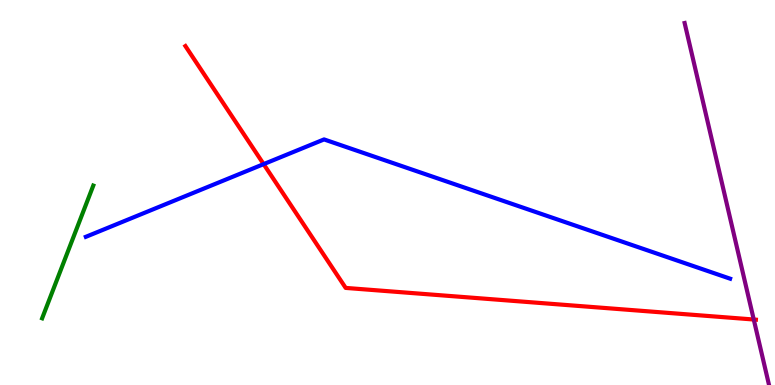[{'lines': ['blue', 'red'], 'intersections': [{'x': 3.4, 'y': 5.74}]}, {'lines': ['green', 'red'], 'intersections': []}, {'lines': ['purple', 'red'], 'intersections': [{'x': 9.73, 'y': 1.7}]}, {'lines': ['blue', 'green'], 'intersections': []}, {'lines': ['blue', 'purple'], 'intersections': []}, {'lines': ['green', 'purple'], 'intersections': []}]